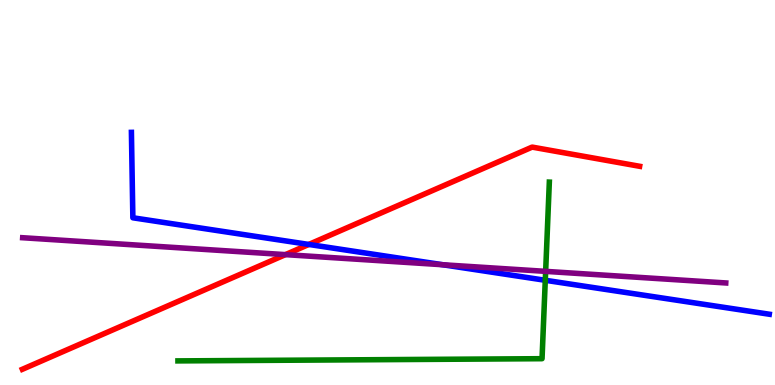[{'lines': ['blue', 'red'], 'intersections': [{'x': 3.98, 'y': 3.65}]}, {'lines': ['green', 'red'], 'intersections': []}, {'lines': ['purple', 'red'], 'intersections': [{'x': 3.68, 'y': 3.39}]}, {'lines': ['blue', 'green'], 'intersections': [{'x': 7.04, 'y': 2.72}]}, {'lines': ['blue', 'purple'], 'intersections': [{'x': 5.71, 'y': 3.12}]}, {'lines': ['green', 'purple'], 'intersections': [{'x': 7.04, 'y': 2.95}]}]